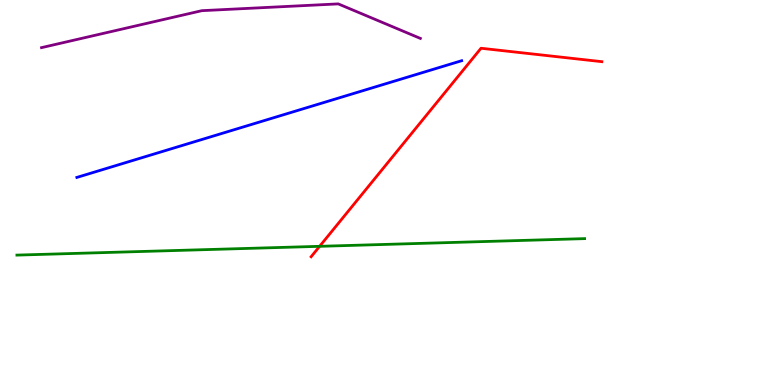[{'lines': ['blue', 'red'], 'intersections': []}, {'lines': ['green', 'red'], 'intersections': [{'x': 4.12, 'y': 3.6}]}, {'lines': ['purple', 'red'], 'intersections': []}, {'lines': ['blue', 'green'], 'intersections': []}, {'lines': ['blue', 'purple'], 'intersections': []}, {'lines': ['green', 'purple'], 'intersections': []}]